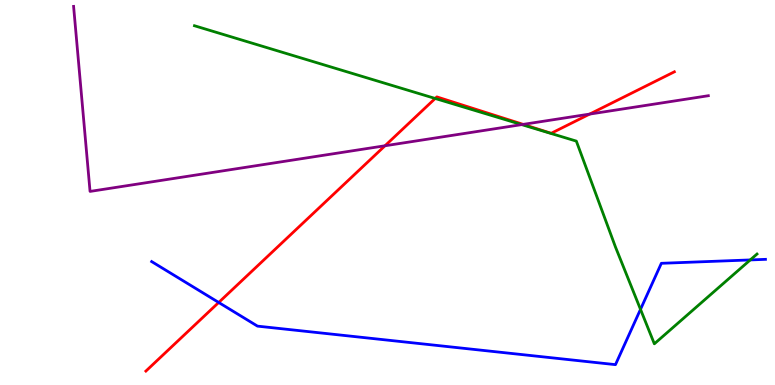[{'lines': ['blue', 'red'], 'intersections': [{'x': 2.82, 'y': 2.14}]}, {'lines': ['green', 'red'], 'intersections': [{'x': 5.62, 'y': 7.44}]}, {'lines': ['purple', 'red'], 'intersections': [{'x': 4.97, 'y': 6.21}, {'x': 6.75, 'y': 6.77}, {'x': 7.61, 'y': 7.04}]}, {'lines': ['blue', 'green'], 'intersections': [{'x': 8.26, 'y': 1.96}, {'x': 9.68, 'y': 3.25}]}, {'lines': ['blue', 'purple'], 'intersections': []}, {'lines': ['green', 'purple'], 'intersections': [{'x': 6.73, 'y': 6.76}]}]